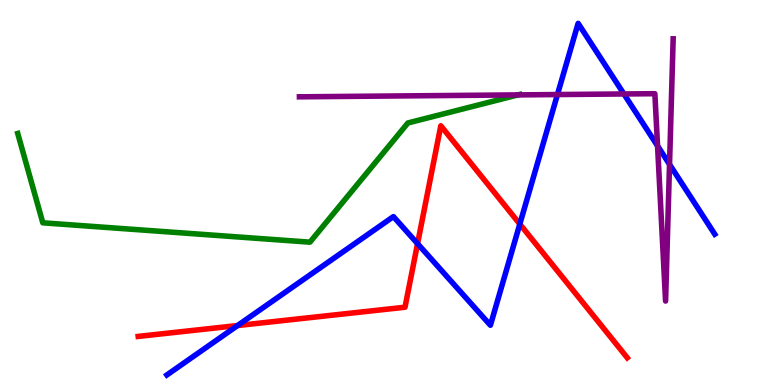[{'lines': ['blue', 'red'], 'intersections': [{'x': 3.07, 'y': 1.54}, {'x': 5.39, 'y': 3.67}, {'x': 6.71, 'y': 4.18}]}, {'lines': ['green', 'red'], 'intersections': []}, {'lines': ['purple', 'red'], 'intersections': []}, {'lines': ['blue', 'green'], 'intersections': []}, {'lines': ['blue', 'purple'], 'intersections': [{'x': 7.19, 'y': 7.54}, {'x': 8.05, 'y': 7.56}, {'x': 8.48, 'y': 6.21}, {'x': 8.64, 'y': 5.73}]}, {'lines': ['green', 'purple'], 'intersections': [{'x': 6.68, 'y': 7.54}]}]